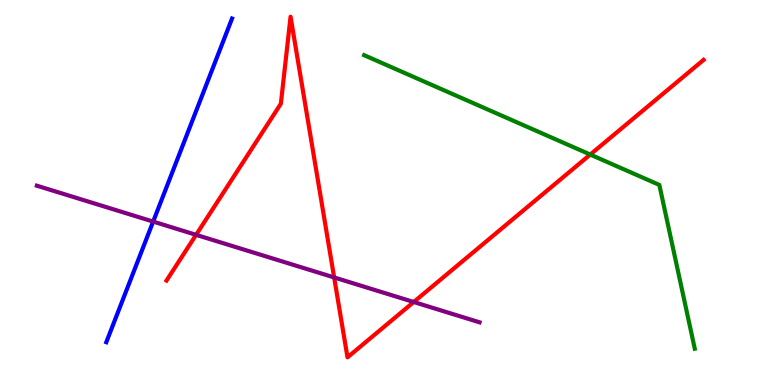[{'lines': ['blue', 'red'], 'intersections': []}, {'lines': ['green', 'red'], 'intersections': [{'x': 7.62, 'y': 5.99}]}, {'lines': ['purple', 'red'], 'intersections': [{'x': 2.53, 'y': 3.9}, {'x': 4.31, 'y': 2.79}, {'x': 5.34, 'y': 2.16}]}, {'lines': ['blue', 'green'], 'intersections': []}, {'lines': ['blue', 'purple'], 'intersections': [{'x': 1.98, 'y': 4.24}]}, {'lines': ['green', 'purple'], 'intersections': []}]